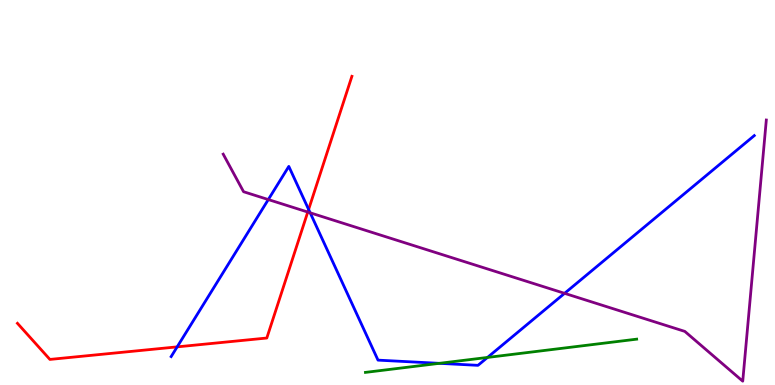[{'lines': ['blue', 'red'], 'intersections': [{'x': 2.29, 'y': 0.99}, {'x': 3.98, 'y': 4.56}]}, {'lines': ['green', 'red'], 'intersections': []}, {'lines': ['purple', 'red'], 'intersections': [{'x': 3.97, 'y': 4.49}]}, {'lines': ['blue', 'green'], 'intersections': [{'x': 5.67, 'y': 0.563}, {'x': 6.29, 'y': 0.716}]}, {'lines': ['blue', 'purple'], 'intersections': [{'x': 3.46, 'y': 4.82}, {'x': 4.0, 'y': 4.47}, {'x': 7.28, 'y': 2.38}]}, {'lines': ['green', 'purple'], 'intersections': []}]